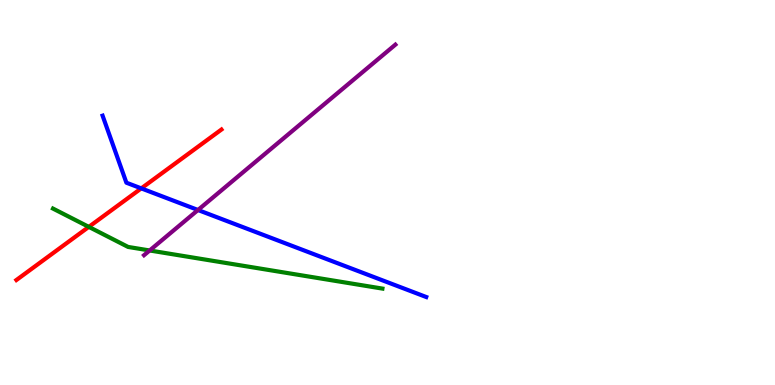[{'lines': ['blue', 'red'], 'intersections': [{'x': 1.82, 'y': 5.11}]}, {'lines': ['green', 'red'], 'intersections': [{'x': 1.15, 'y': 4.11}]}, {'lines': ['purple', 'red'], 'intersections': []}, {'lines': ['blue', 'green'], 'intersections': []}, {'lines': ['blue', 'purple'], 'intersections': [{'x': 2.55, 'y': 4.55}]}, {'lines': ['green', 'purple'], 'intersections': [{'x': 1.93, 'y': 3.49}]}]